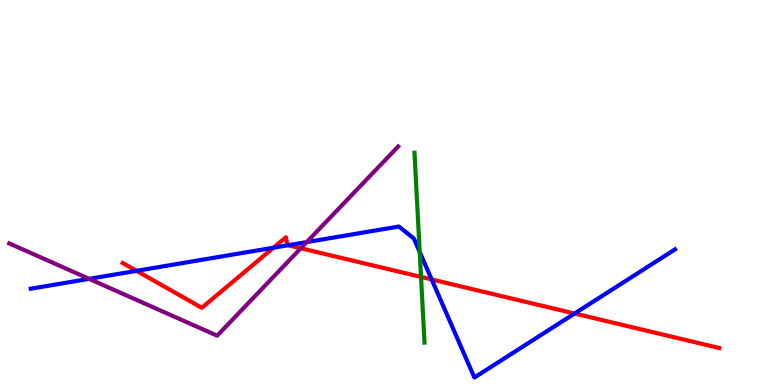[{'lines': ['blue', 'red'], 'intersections': [{'x': 1.76, 'y': 2.97}, {'x': 3.53, 'y': 3.57}, {'x': 3.72, 'y': 3.63}, {'x': 5.57, 'y': 2.74}, {'x': 7.41, 'y': 1.86}]}, {'lines': ['green', 'red'], 'intersections': [{'x': 5.43, 'y': 2.81}]}, {'lines': ['purple', 'red'], 'intersections': [{'x': 3.88, 'y': 3.55}]}, {'lines': ['blue', 'green'], 'intersections': [{'x': 5.42, 'y': 3.45}]}, {'lines': ['blue', 'purple'], 'intersections': [{'x': 1.15, 'y': 2.76}, {'x': 3.96, 'y': 3.71}]}, {'lines': ['green', 'purple'], 'intersections': []}]